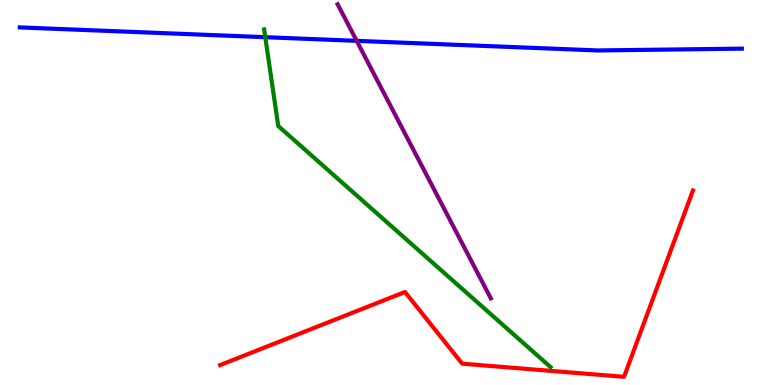[{'lines': ['blue', 'red'], 'intersections': []}, {'lines': ['green', 'red'], 'intersections': []}, {'lines': ['purple', 'red'], 'intersections': []}, {'lines': ['blue', 'green'], 'intersections': [{'x': 3.42, 'y': 9.03}]}, {'lines': ['blue', 'purple'], 'intersections': [{'x': 4.6, 'y': 8.94}]}, {'lines': ['green', 'purple'], 'intersections': []}]